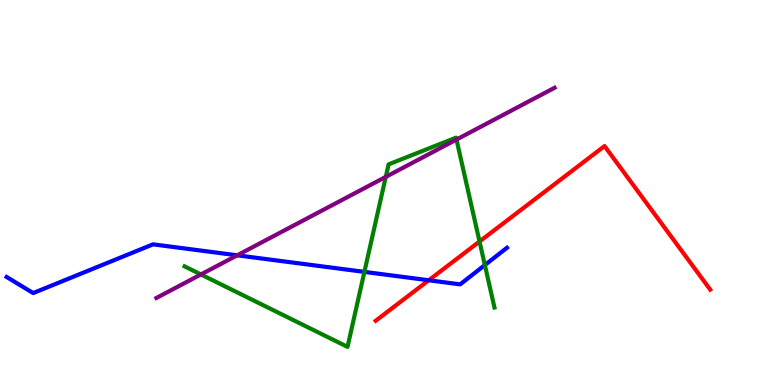[{'lines': ['blue', 'red'], 'intersections': [{'x': 5.53, 'y': 2.72}]}, {'lines': ['green', 'red'], 'intersections': [{'x': 6.19, 'y': 3.73}]}, {'lines': ['purple', 'red'], 'intersections': []}, {'lines': ['blue', 'green'], 'intersections': [{'x': 4.7, 'y': 2.94}, {'x': 6.26, 'y': 3.12}]}, {'lines': ['blue', 'purple'], 'intersections': [{'x': 3.06, 'y': 3.37}]}, {'lines': ['green', 'purple'], 'intersections': [{'x': 2.59, 'y': 2.87}, {'x': 4.98, 'y': 5.41}, {'x': 5.89, 'y': 6.38}]}]